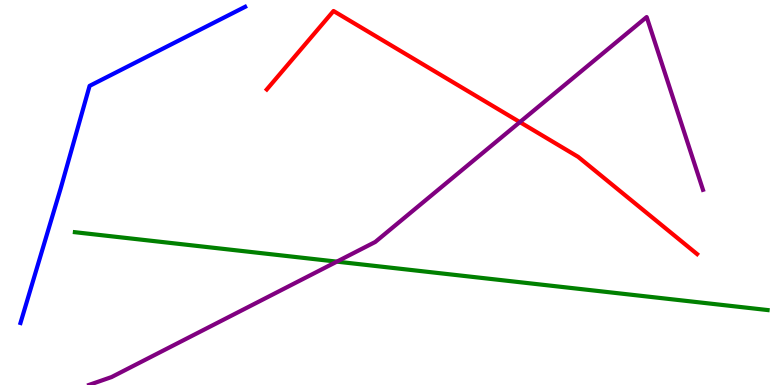[{'lines': ['blue', 'red'], 'intersections': []}, {'lines': ['green', 'red'], 'intersections': []}, {'lines': ['purple', 'red'], 'intersections': [{'x': 6.71, 'y': 6.83}]}, {'lines': ['blue', 'green'], 'intersections': []}, {'lines': ['blue', 'purple'], 'intersections': []}, {'lines': ['green', 'purple'], 'intersections': [{'x': 4.35, 'y': 3.2}]}]